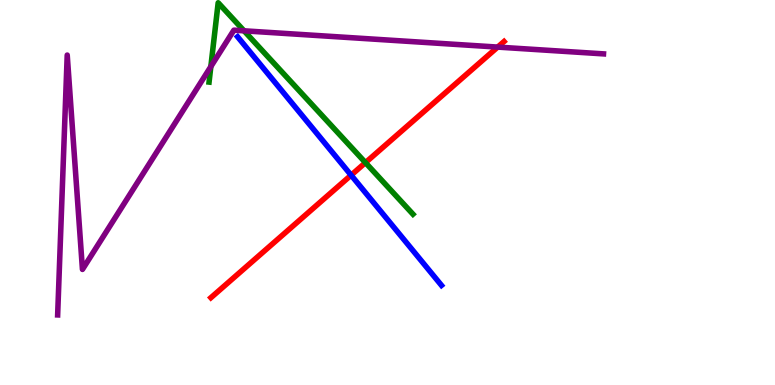[{'lines': ['blue', 'red'], 'intersections': [{'x': 4.53, 'y': 5.45}]}, {'lines': ['green', 'red'], 'intersections': [{'x': 4.72, 'y': 5.78}]}, {'lines': ['purple', 'red'], 'intersections': [{'x': 6.42, 'y': 8.78}]}, {'lines': ['blue', 'green'], 'intersections': []}, {'lines': ['blue', 'purple'], 'intersections': []}, {'lines': ['green', 'purple'], 'intersections': [{'x': 2.72, 'y': 8.27}, {'x': 3.15, 'y': 9.2}]}]